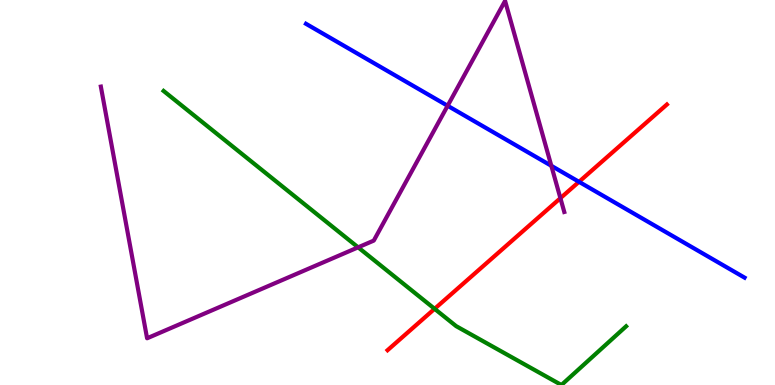[{'lines': ['blue', 'red'], 'intersections': [{'x': 7.47, 'y': 5.28}]}, {'lines': ['green', 'red'], 'intersections': [{'x': 5.61, 'y': 1.98}]}, {'lines': ['purple', 'red'], 'intersections': [{'x': 7.23, 'y': 4.85}]}, {'lines': ['blue', 'green'], 'intersections': []}, {'lines': ['blue', 'purple'], 'intersections': [{'x': 5.78, 'y': 7.25}, {'x': 7.11, 'y': 5.69}]}, {'lines': ['green', 'purple'], 'intersections': [{'x': 4.62, 'y': 3.58}]}]